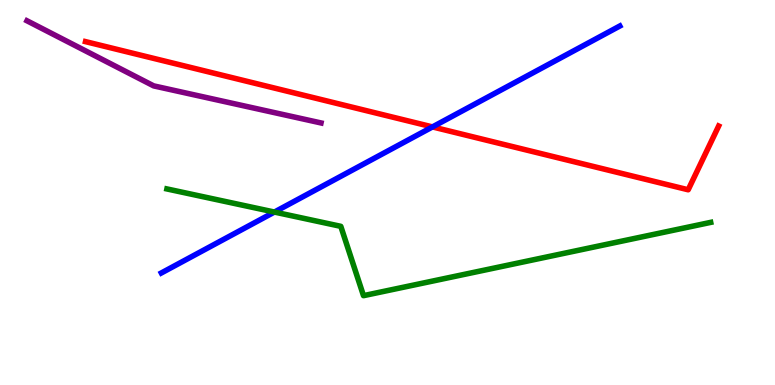[{'lines': ['blue', 'red'], 'intersections': [{'x': 5.58, 'y': 6.7}]}, {'lines': ['green', 'red'], 'intersections': []}, {'lines': ['purple', 'red'], 'intersections': []}, {'lines': ['blue', 'green'], 'intersections': [{'x': 3.54, 'y': 4.49}]}, {'lines': ['blue', 'purple'], 'intersections': []}, {'lines': ['green', 'purple'], 'intersections': []}]